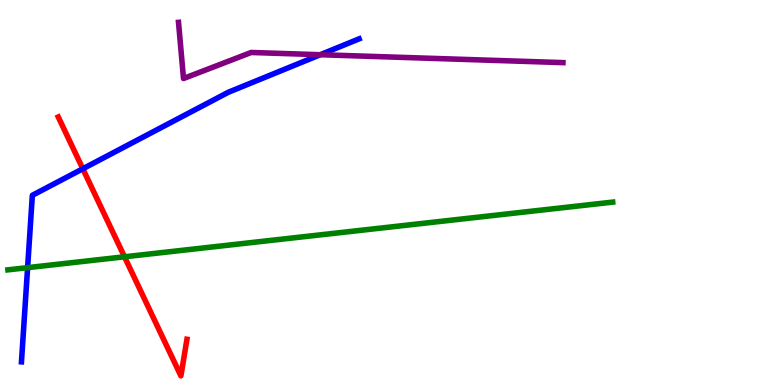[{'lines': ['blue', 'red'], 'intersections': [{'x': 1.07, 'y': 5.62}]}, {'lines': ['green', 'red'], 'intersections': [{'x': 1.61, 'y': 3.33}]}, {'lines': ['purple', 'red'], 'intersections': []}, {'lines': ['blue', 'green'], 'intersections': [{'x': 0.356, 'y': 3.05}]}, {'lines': ['blue', 'purple'], 'intersections': [{'x': 4.13, 'y': 8.58}]}, {'lines': ['green', 'purple'], 'intersections': []}]